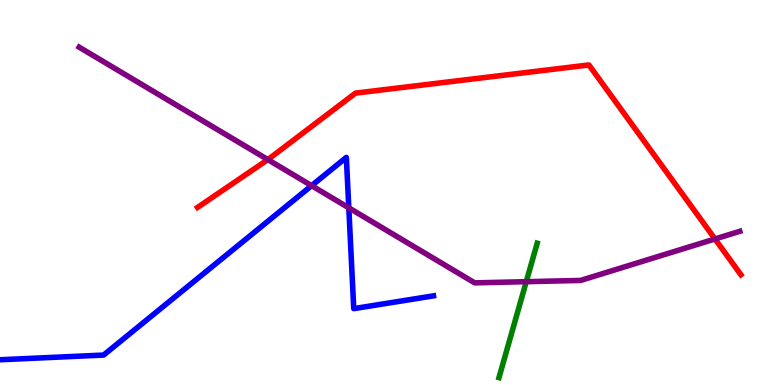[{'lines': ['blue', 'red'], 'intersections': []}, {'lines': ['green', 'red'], 'intersections': []}, {'lines': ['purple', 'red'], 'intersections': [{'x': 3.46, 'y': 5.85}, {'x': 9.23, 'y': 3.79}]}, {'lines': ['blue', 'green'], 'intersections': []}, {'lines': ['blue', 'purple'], 'intersections': [{'x': 4.02, 'y': 5.18}, {'x': 4.5, 'y': 4.6}]}, {'lines': ['green', 'purple'], 'intersections': [{'x': 6.79, 'y': 2.68}]}]